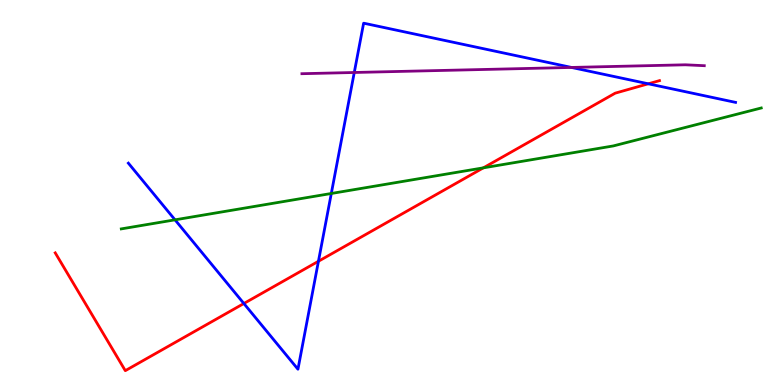[{'lines': ['blue', 'red'], 'intersections': [{'x': 3.15, 'y': 2.12}, {'x': 4.11, 'y': 3.21}, {'x': 8.37, 'y': 7.82}]}, {'lines': ['green', 'red'], 'intersections': [{'x': 6.24, 'y': 5.64}]}, {'lines': ['purple', 'red'], 'intersections': []}, {'lines': ['blue', 'green'], 'intersections': [{'x': 2.26, 'y': 4.29}, {'x': 4.27, 'y': 4.97}]}, {'lines': ['blue', 'purple'], 'intersections': [{'x': 4.57, 'y': 8.12}, {'x': 7.37, 'y': 8.25}]}, {'lines': ['green', 'purple'], 'intersections': []}]